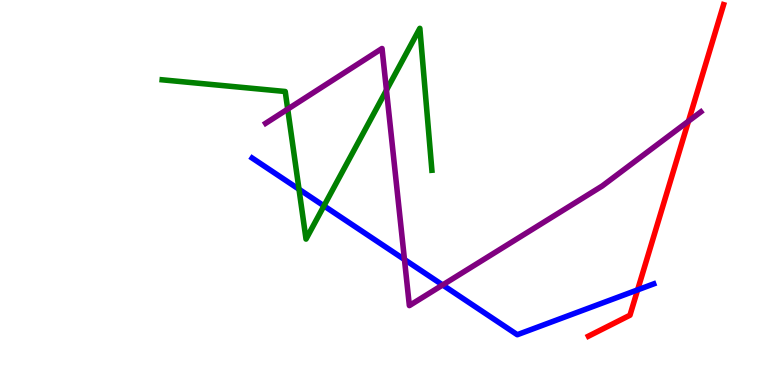[{'lines': ['blue', 'red'], 'intersections': [{'x': 8.23, 'y': 2.47}]}, {'lines': ['green', 'red'], 'intersections': []}, {'lines': ['purple', 'red'], 'intersections': [{'x': 8.88, 'y': 6.85}]}, {'lines': ['blue', 'green'], 'intersections': [{'x': 3.86, 'y': 5.08}, {'x': 4.18, 'y': 4.65}]}, {'lines': ['blue', 'purple'], 'intersections': [{'x': 5.22, 'y': 3.26}, {'x': 5.71, 'y': 2.6}]}, {'lines': ['green', 'purple'], 'intersections': [{'x': 3.71, 'y': 7.17}, {'x': 4.99, 'y': 7.66}]}]